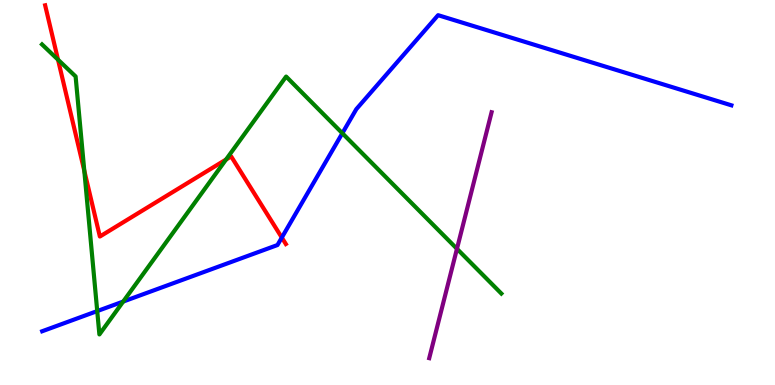[{'lines': ['blue', 'red'], 'intersections': [{'x': 3.64, 'y': 3.83}]}, {'lines': ['green', 'red'], 'intersections': [{'x': 0.749, 'y': 8.45}, {'x': 1.09, 'y': 5.56}, {'x': 2.92, 'y': 5.86}]}, {'lines': ['purple', 'red'], 'intersections': []}, {'lines': ['blue', 'green'], 'intersections': [{'x': 1.25, 'y': 1.92}, {'x': 1.59, 'y': 2.17}, {'x': 4.42, 'y': 6.54}]}, {'lines': ['blue', 'purple'], 'intersections': []}, {'lines': ['green', 'purple'], 'intersections': [{'x': 5.9, 'y': 3.54}]}]